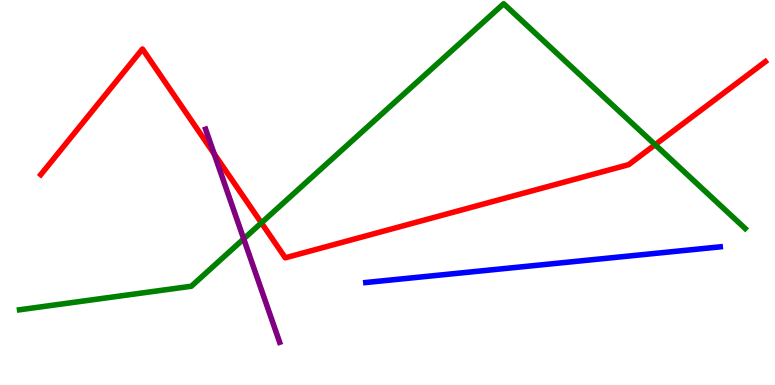[{'lines': ['blue', 'red'], 'intersections': []}, {'lines': ['green', 'red'], 'intersections': [{'x': 3.37, 'y': 4.21}, {'x': 8.45, 'y': 6.24}]}, {'lines': ['purple', 'red'], 'intersections': [{'x': 2.76, 'y': 6.0}]}, {'lines': ['blue', 'green'], 'intersections': []}, {'lines': ['blue', 'purple'], 'intersections': []}, {'lines': ['green', 'purple'], 'intersections': [{'x': 3.14, 'y': 3.8}]}]